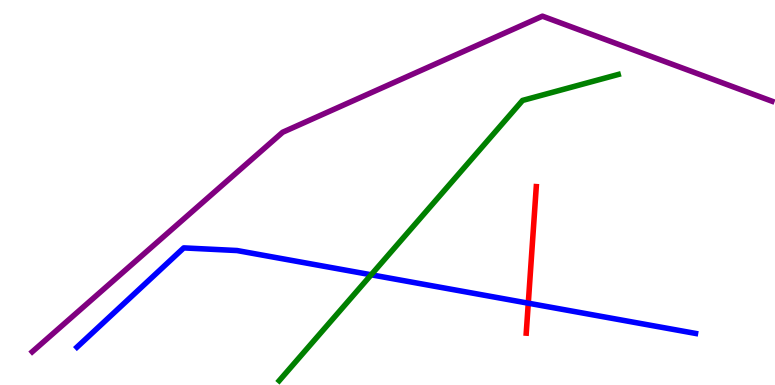[{'lines': ['blue', 'red'], 'intersections': [{'x': 6.82, 'y': 2.12}]}, {'lines': ['green', 'red'], 'intersections': []}, {'lines': ['purple', 'red'], 'intersections': []}, {'lines': ['blue', 'green'], 'intersections': [{'x': 4.79, 'y': 2.86}]}, {'lines': ['blue', 'purple'], 'intersections': []}, {'lines': ['green', 'purple'], 'intersections': []}]